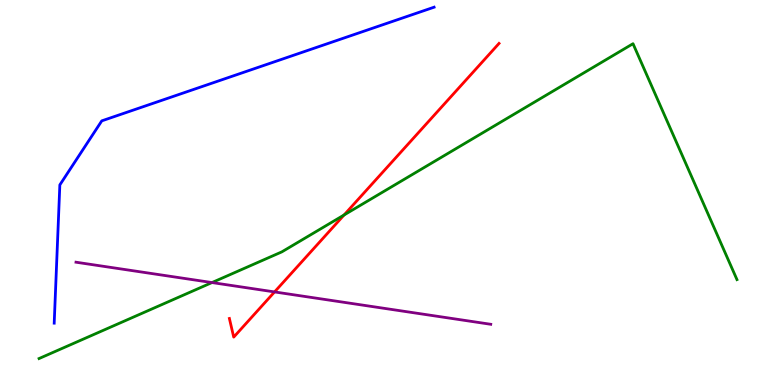[{'lines': ['blue', 'red'], 'intersections': []}, {'lines': ['green', 'red'], 'intersections': [{'x': 4.44, 'y': 4.42}]}, {'lines': ['purple', 'red'], 'intersections': [{'x': 3.54, 'y': 2.42}]}, {'lines': ['blue', 'green'], 'intersections': []}, {'lines': ['blue', 'purple'], 'intersections': []}, {'lines': ['green', 'purple'], 'intersections': [{'x': 2.74, 'y': 2.66}]}]